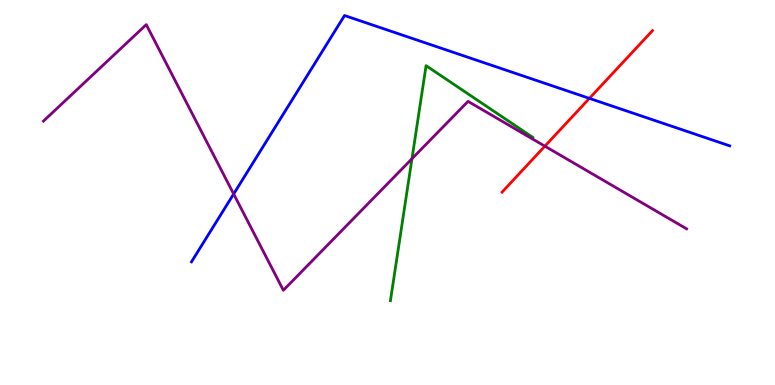[{'lines': ['blue', 'red'], 'intersections': [{'x': 7.61, 'y': 7.44}]}, {'lines': ['green', 'red'], 'intersections': []}, {'lines': ['purple', 'red'], 'intersections': [{'x': 7.03, 'y': 6.2}]}, {'lines': ['blue', 'green'], 'intersections': []}, {'lines': ['blue', 'purple'], 'intersections': [{'x': 3.01, 'y': 4.96}]}, {'lines': ['green', 'purple'], 'intersections': [{'x': 5.32, 'y': 5.88}]}]